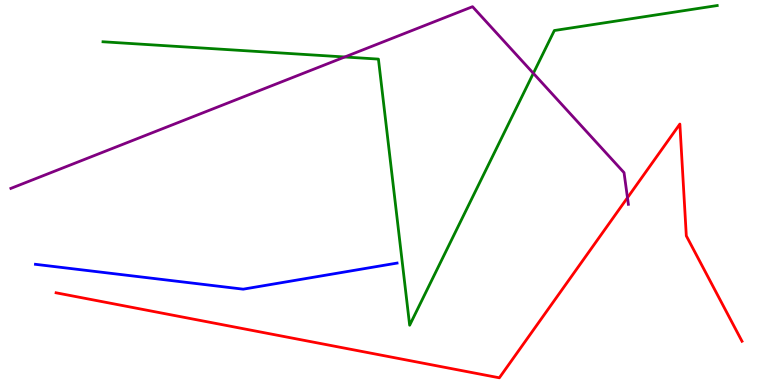[{'lines': ['blue', 'red'], 'intersections': []}, {'lines': ['green', 'red'], 'intersections': []}, {'lines': ['purple', 'red'], 'intersections': [{'x': 8.1, 'y': 4.86}]}, {'lines': ['blue', 'green'], 'intersections': []}, {'lines': ['blue', 'purple'], 'intersections': []}, {'lines': ['green', 'purple'], 'intersections': [{'x': 4.45, 'y': 8.52}, {'x': 6.88, 'y': 8.1}]}]